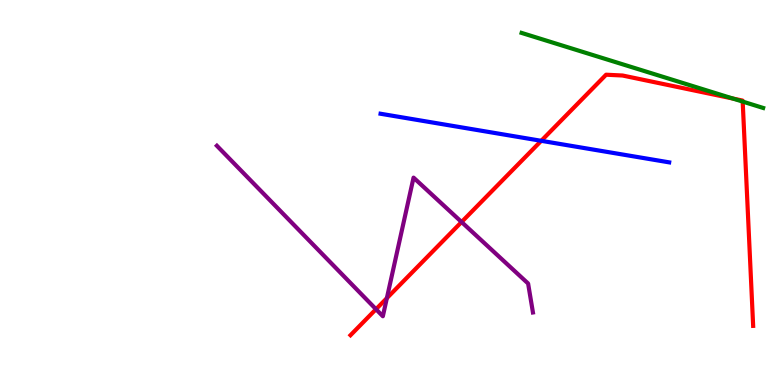[{'lines': ['blue', 'red'], 'intersections': [{'x': 6.98, 'y': 6.34}]}, {'lines': ['green', 'red'], 'intersections': [{'x': 9.46, 'y': 7.44}, {'x': 9.58, 'y': 7.36}]}, {'lines': ['purple', 'red'], 'intersections': [{'x': 4.85, 'y': 1.97}, {'x': 4.99, 'y': 2.26}, {'x': 5.96, 'y': 4.23}]}, {'lines': ['blue', 'green'], 'intersections': []}, {'lines': ['blue', 'purple'], 'intersections': []}, {'lines': ['green', 'purple'], 'intersections': []}]